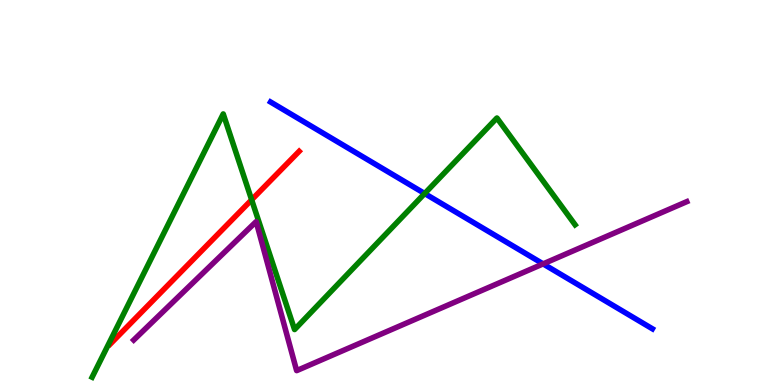[{'lines': ['blue', 'red'], 'intersections': []}, {'lines': ['green', 'red'], 'intersections': [{'x': 3.25, 'y': 4.81}]}, {'lines': ['purple', 'red'], 'intersections': []}, {'lines': ['blue', 'green'], 'intersections': [{'x': 5.48, 'y': 4.97}]}, {'lines': ['blue', 'purple'], 'intersections': [{'x': 7.01, 'y': 3.15}]}, {'lines': ['green', 'purple'], 'intersections': []}]